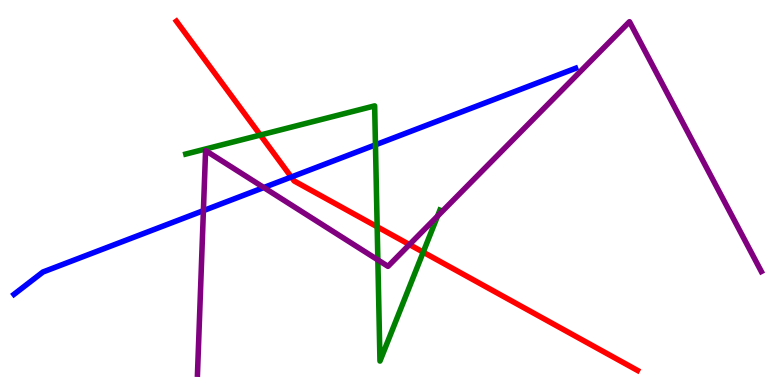[{'lines': ['blue', 'red'], 'intersections': [{'x': 3.76, 'y': 5.4}]}, {'lines': ['green', 'red'], 'intersections': [{'x': 3.36, 'y': 6.49}, {'x': 4.87, 'y': 4.11}, {'x': 5.46, 'y': 3.45}]}, {'lines': ['purple', 'red'], 'intersections': [{'x': 5.28, 'y': 3.65}]}, {'lines': ['blue', 'green'], 'intersections': [{'x': 4.84, 'y': 6.24}]}, {'lines': ['blue', 'purple'], 'intersections': [{'x': 2.62, 'y': 4.53}, {'x': 3.4, 'y': 5.13}]}, {'lines': ['green', 'purple'], 'intersections': [{'x': 4.88, 'y': 3.25}, {'x': 5.65, 'y': 4.39}]}]